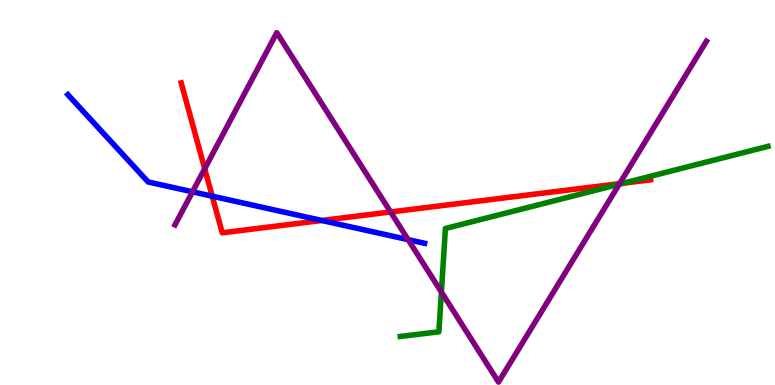[{'lines': ['blue', 'red'], 'intersections': [{'x': 2.74, 'y': 4.9}, {'x': 4.15, 'y': 4.27}]}, {'lines': ['green', 'red'], 'intersections': [{'x': 8.04, 'y': 5.24}]}, {'lines': ['purple', 'red'], 'intersections': [{'x': 2.64, 'y': 5.62}, {'x': 5.04, 'y': 4.49}, {'x': 7.99, 'y': 5.23}]}, {'lines': ['blue', 'green'], 'intersections': []}, {'lines': ['blue', 'purple'], 'intersections': [{'x': 2.48, 'y': 5.02}, {'x': 5.27, 'y': 3.78}]}, {'lines': ['green', 'purple'], 'intersections': [{'x': 5.7, 'y': 2.41}, {'x': 7.99, 'y': 5.21}]}]